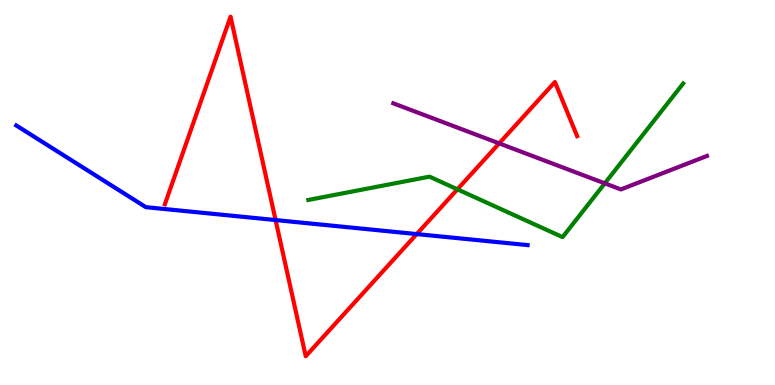[{'lines': ['blue', 'red'], 'intersections': [{'x': 3.56, 'y': 4.28}, {'x': 5.38, 'y': 3.92}]}, {'lines': ['green', 'red'], 'intersections': [{'x': 5.9, 'y': 5.08}]}, {'lines': ['purple', 'red'], 'intersections': [{'x': 6.44, 'y': 6.28}]}, {'lines': ['blue', 'green'], 'intersections': []}, {'lines': ['blue', 'purple'], 'intersections': []}, {'lines': ['green', 'purple'], 'intersections': [{'x': 7.8, 'y': 5.24}]}]